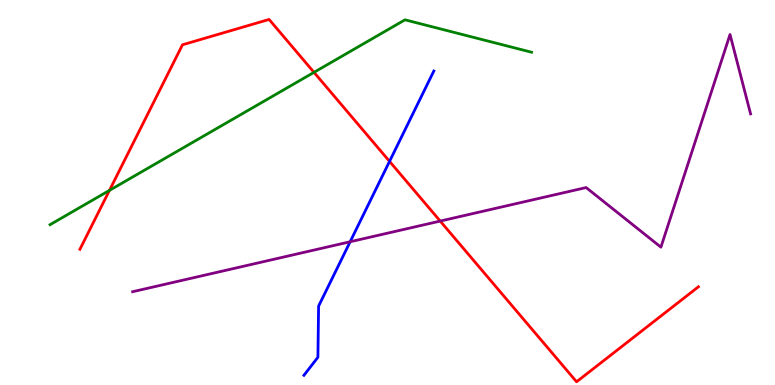[{'lines': ['blue', 'red'], 'intersections': [{'x': 5.03, 'y': 5.81}]}, {'lines': ['green', 'red'], 'intersections': [{'x': 1.41, 'y': 5.05}, {'x': 4.05, 'y': 8.12}]}, {'lines': ['purple', 'red'], 'intersections': [{'x': 5.68, 'y': 4.26}]}, {'lines': ['blue', 'green'], 'intersections': []}, {'lines': ['blue', 'purple'], 'intersections': [{'x': 4.52, 'y': 3.72}]}, {'lines': ['green', 'purple'], 'intersections': []}]